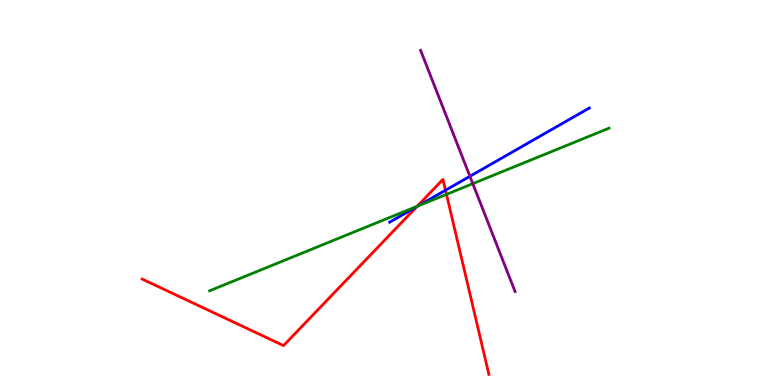[{'lines': ['blue', 'red'], 'intersections': [{'x': 5.38, 'y': 4.63}, {'x': 5.75, 'y': 5.06}]}, {'lines': ['green', 'red'], 'intersections': [{'x': 5.38, 'y': 4.64}, {'x': 5.76, 'y': 4.95}]}, {'lines': ['purple', 'red'], 'intersections': []}, {'lines': ['blue', 'green'], 'intersections': [{'x': 5.39, 'y': 4.65}]}, {'lines': ['blue', 'purple'], 'intersections': [{'x': 6.06, 'y': 5.42}]}, {'lines': ['green', 'purple'], 'intersections': [{'x': 6.1, 'y': 5.23}]}]